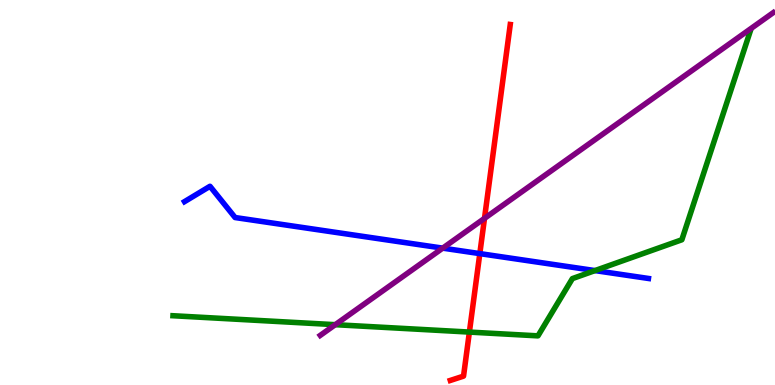[{'lines': ['blue', 'red'], 'intersections': [{'x': 6.19, 'y': 3.41}]}, {'lines': ['green', 'red'], 'intersections': [{'x': 6.06, 'y': 1.37}]}, {'lines': ['purple', 'red'], 'intersections': [{'x': 6.25, 'y': 4.33}]}, {'lines': ['blue', 'green'], 'intersections': [{'x': 7.68, 'y': 2.97}]}, {'lines': ['blue', 'purple'], 'intersections': [{'x': 5.71, 'y': 3.55}]}, {'lines': ['green', 'purple'], 'intersections': [{'x': 4.33, 'y': 1.57}]}]